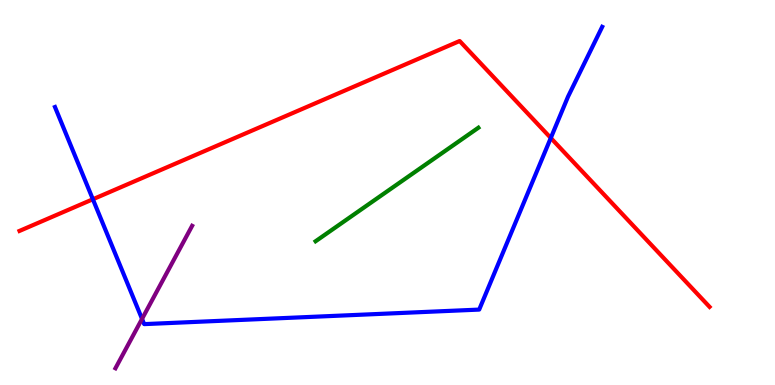[{'lines': ['blue', 'red'], 'intersections': [{'x': 1.2, 'y': 4.82}, {'x': 7.11, 'y': 6.42}]}, {'lines': ['green', 'red'], 'intersections': []}, {'lines': ['purple', 'red'], 'intersections': []}, {'lines': ['blue', 'green'], 'intersections': []}, {'lines': ['blue', 'purple'], 'intersections': [{'x': 1.83, 'y': 1.72}]}, {'lines': ['green', 'purple'], 'intersections': []}]